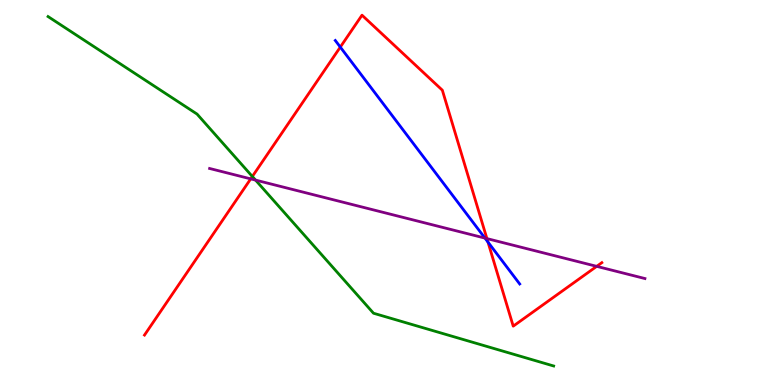[{'lines': ['blue', 'red'], 'intersections': [{'x': 4.39, 'y': 8.78}, {'x': 6.3, 'y': 3.71}]}, {'lines': ['green', 'red'], 'intersections': [{'x': 3.26, 'y': 5.42}]}, {'lines': ['purple', 'red'], 'intersections': [{'x': 3.23, 'y': 5.35}, {'x': 6.28, 'y': 3.8}, {'x': 7.7, 'y': 3.08}]}, {'lines': ['blue', 'green'], 'intersections': []}, {'lines': ['blue', 'purple'], 'intersections': [{'x': 6.26, 'y': 3.82}]}, {'lines': ['green', 'purple'], 'intersections': [{'x': 3.3, 'y': 5.32}]}]